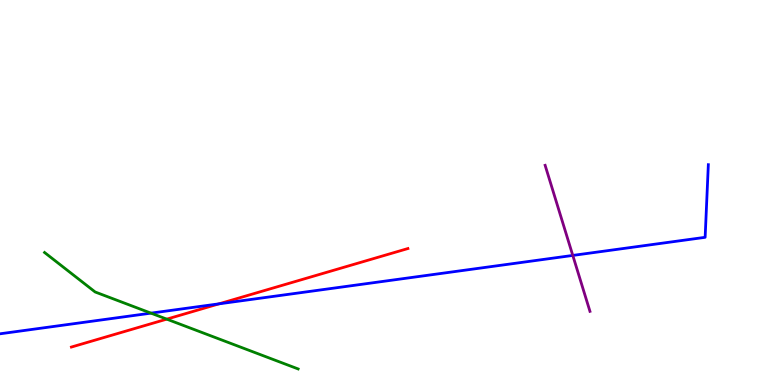[{'lines': ['blue', 'red'], 'intersections': [{'x': 2.83, 'y': 2.11}]}, {'lines': ['green', 'red'], 'intersections': [{'x': 2.15, 'y': 1.71}]}, {'lines': ['purple', 'red'], 'intersections': []}, {'lines': ['blue', 'green'], 'intersections': [{'x': 1.95, 'y': 1.87}]}, {'lines': ['blue', 'purple'], 'intersections': [{'x': 7.39, 'y': 3.37}]}, {'lines': ['green', 'purple'], 'intersections': []}]